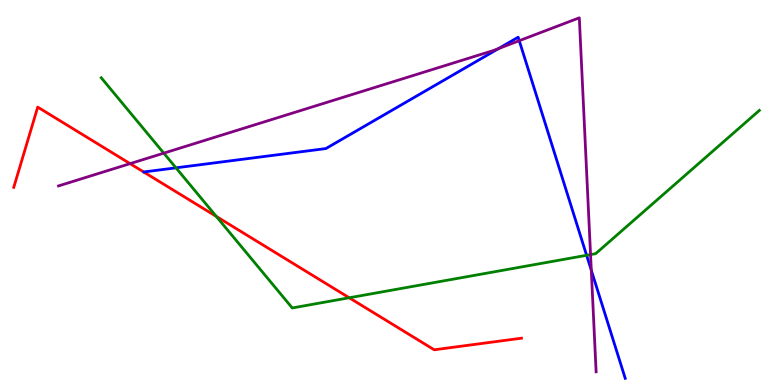[{'lines': ['blue', 'red'], 'intersections': []}, {'lines': ['green', 'red'], 'intersections': [{'x': 2.79, 'y': 4.38}, {'x': 4.51, 'y': 2.27}]}, {'lines': ['purple', 'red'], 'intersections': [{'x': 1.68, 'y': 5.75}]}, {'lines': ['blue', 'green'], 'intersections': [{'x': 2.27, 'y': 5.64}, {'x': 7.57, 'y': 3.37}]}, {'lines': ['blue', 'purple'], 'intersections': [{'x': 6.43, 'y': 8.74}, {'x': 6.7, 'y': 8.94}, {'x': 7.63, 'y': 2.98}]}, {'lines': ['green', 'purple'], 'intersections': [{'x': 2.11, 'y': 6.02}, {'x': 7.62, 'y': 3.39}]}]